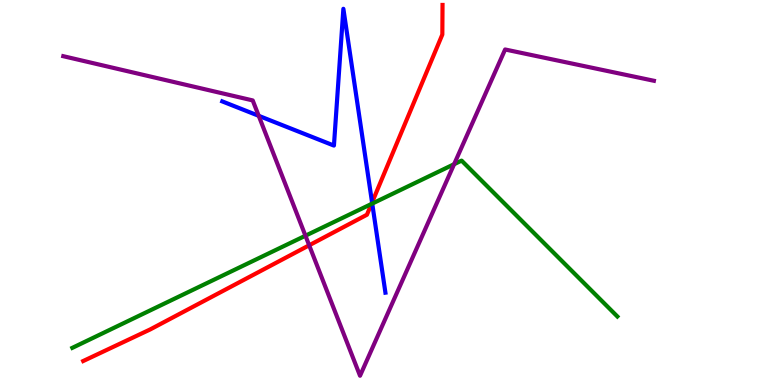[{'lines': ['blue', 'red'], 'intersections': [{'x': 4.8, 'y': 4.74}]}, {'lines': ['green', 'red'], 'intersections': [{'x': 4.79, 'y': 4.7}]}, {'lines': ['purple', 'red'], 'intersections': [{'x': 3.99, 'y': 3.63}]}, {'lines': ['blue', 'green'], 'intersections': [{'x': 4.8, 'y': 4.71}]}, {'lines': ['blue', 'purple'], 'intersections': [{'x': 3.34, 'y': 6.99}]}, {'lines': ['green', 'purple'], 'intersections': [{'x': 3.94, 'y': 3.88}, {'x': 5.86, 'y': 5.74}]}]